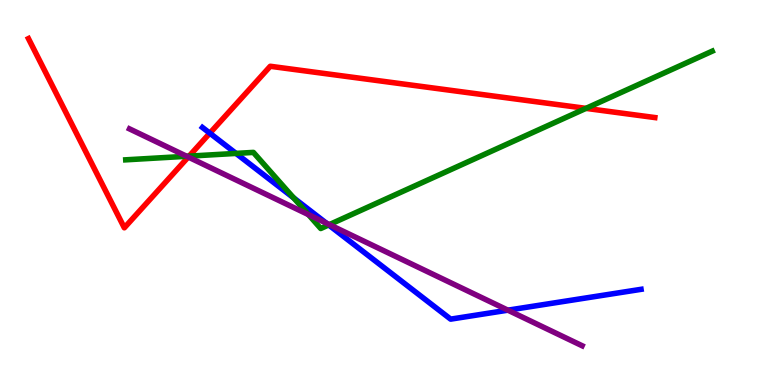[{'lines': ['blue', 'red'], 'intersections': [{'x': 2.71, 'y': 6.54}]}, {'lines': ['green', 'red'], 'intersections': [{'x': 2.44, 'y': 5.94}, {'x': 7.56, 'y': 7.19}]}, {'lines': ['purple', 'red'], 'intersections': [{'x': 2.43, 'y': 5.92}]}, {'lines': ['blue', 'green'], 'intersections': [{'x': 3.05, 'y': 6.02}, {'x': 3.79, 'y': 4.86}, {'x': 4.24, 'y': 4.16}]}, {'lines': ['blue', 'purple'], 'intersections': [{'x': 4.21, 'y': 4.2}, {'x': 6.55, 'y': 1.94}]}, {'lines': ['green', 'purple'], 'intersections': [{'x': 2.41, 'y': 5.94}, {'x': 3.98, 'y': 4.43}, {'x': 4.25, 'y': 4.17}]}]